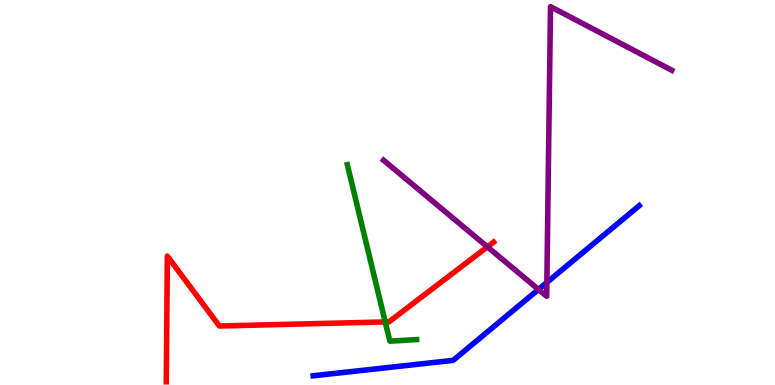[{'lines': ['blue', 'red'], 'intersections': []}, {'lines': ['green', 'red'], 'intersections': [{'x': 4.97, 'y': 1.64}]}, {'lines': ['purple', 'red'], 'intersections': [{'x': 6.29, 'y': 3.59}]}, {'lines': ['blue', 'green'], 'intersections': []}, {'lines': ['blue', 'purple'], 'intersections': [{'x': 6.95, 'y': 2.48}, {'x': 7.06, 'y': 2.66}]}, {'lines': ['green', 'purple'], 'intersections': []}]